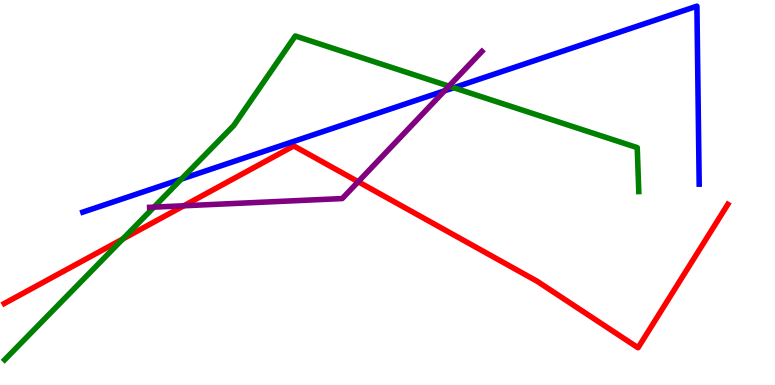[{'lines': ['blue', 'red'], 'intersections': []}, {'lines': ['green', 'red'], 'intersections': [{'x': 1.58, 'y': 3.79}]}, {'lines': ['purple', 'red'], 'intersections': [{'x': 2.37, 'y': 4.66}, {'x': 4.62, 'y': 5.28}]}, {'lines': ['blue', 'green'], 'intersections': [{'x': 2.34, 'y': 5.35}, {'x': 5.86, 'y': 7.72}]}, {'lines': ['blue', 'purple'], 'intersections': [{'x': 5.74, 'y': 7.64}]}, {'lines': ['green', 'purple'], 'intersections': [{'x': 1.99, 'y': 4.62}, {'x': 5.79, 'y': 7.76}]}]